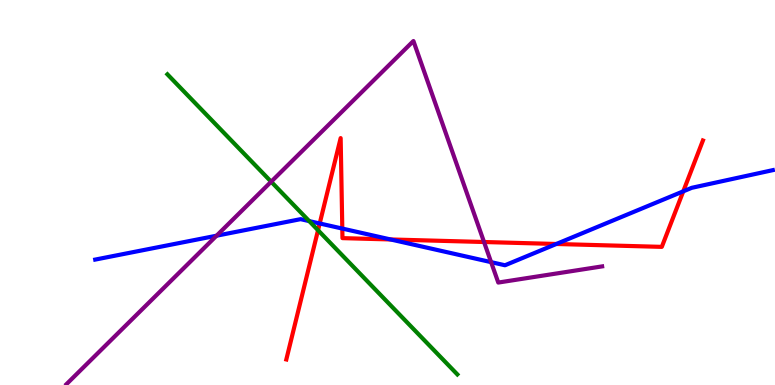[{'lines': ['blue', 'red'], 'intersections': [{'x': 4.13, 'y': 4.2}, {'x': 4.42, 'y': 4.06}, {'x': 5.04, 'y': 3.78}, {'x': 7.18, 'y': 3.66}, {'x': 8.82, 'y': 5.03}]}, {'lines': ['green', 'red'], 'intersections': [{'x': 4.1, 'y': 4.02}]}, {'lines': ['purple', 'red'], 'intersections': [{'x': 6.25, 'y': 3.71}]}, {'lines': ['blue', 'green'], 'intersections': [{'x': 3.99, 'y': 4.26}]}, {'lines': ['blue', 'purple'], 'intersections': [{'x': 2.79, 'y': 3.88}, {'x': 6.34, 'y': 3.19}]}, {'lines': ['green', 'purple'], 'intersections': [{'x': 3.5, 'y': 5.28}]}]